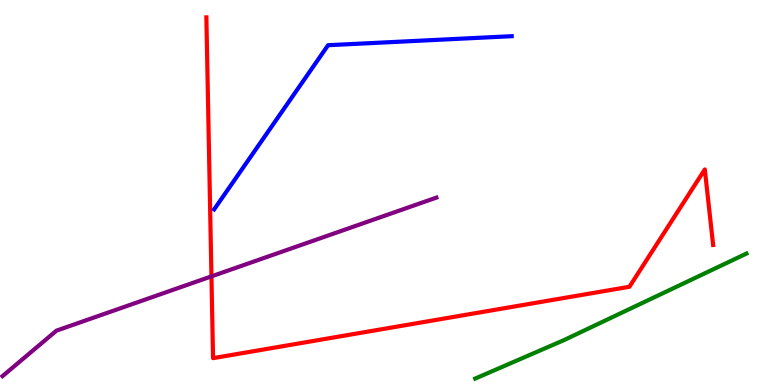[{'lines': ['blue', 'red'], 'intersections': []}, {'lines': ['green', 'red'], 'intersections': []}, {'lines': ['purple', 'red'], 'intersections': [{'x': 2.73, 'y': 2.82}]}, {'lines': ['blue', 'green'], 'intersections': []}, {'lines': ['blue', 'purple'], 'intersections': []}, {'lines': ['green', 'purple'], 'intersections': []}]